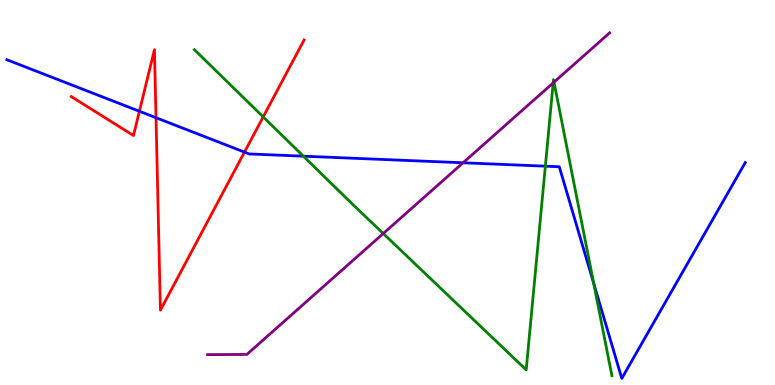[{'lines': ['blue', 'red'], 'intersections': [{'x': 1.8, 'y': 7.11}, {'x': 2.01, 'y': 6.94}, {'x': 3.15, 'y': 6.05}]}, {'lines': ['green', 'red'], 'intersections': [{'x': 3.4, 'y': 6.96}]}, {'lines': ['purple', 'red'], 'intersections': []}, {'lines': ['blue', 'green'], 'intersections': [{'x': 3.91, 'y': 5.94}, {'x': 7.04, 'y': 5.68}, {'x': 7.66, 'y': 2.65}]}, {'lines': ['blue', 'purple'], 'intersections': [{'x': 5.98, 'y': 5.77}]}, {'lines': ['green', 'purple'], 'intersections': [{'x': 4.95, 'y': 3.93}, {'x': 7.14, 'y': 7.85}, {'x': 7.15, 'y': 7.87}]}]